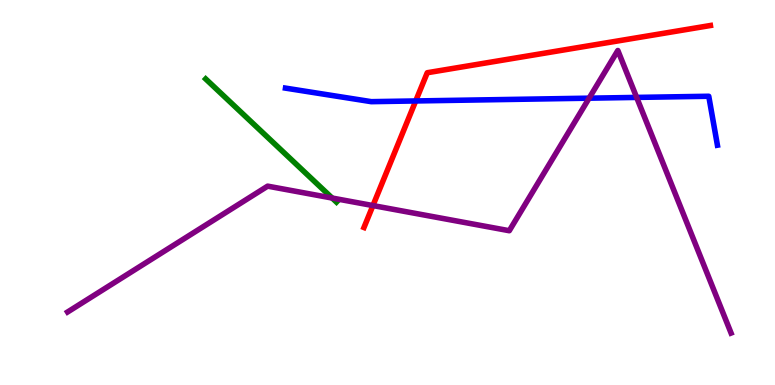[{'lines': ['blue', 'red'], 'intersections': [{'x': 5.36, 'y': 7.38}]}, {'lines': ['green', 'red'], 'intersections': []}, {'lines': ['purple', 'red'], 'intersections': [{'x': 4.81, 'y': 4.66}]}, {'lines': ['blue', 'green'], 'intersections': []}, {'lines': ['blue', 'purple'], 'intersections': [{'x': 7.6, 'y': 7.45}, {'x': 8.21, 'y': 7.47}]}, {'lines': ['green', 'purple'], 'intersections': [{'x': 4.29, 'y': 4.86}]}]